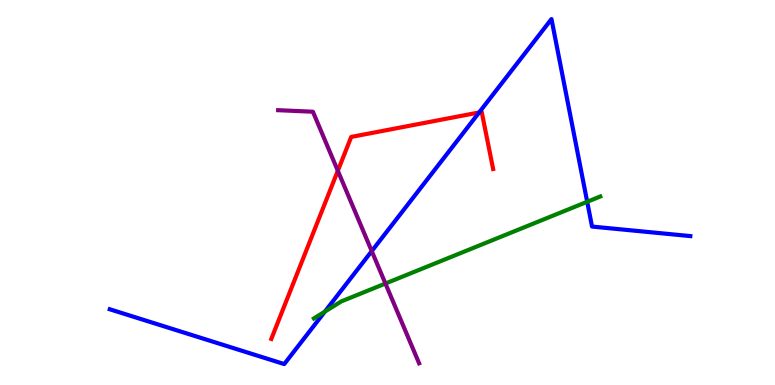[{'lines': ['blue', 'red'], 'intersections': [{'x': 6.18, 'y': 7.08}]}, {'lines': ['green', 'red'], 'intersections': []}, {'lines': ['purple', 'red'], 'intersections': [{'x': 4.36, 'y': 5.56}]}, {'lines': ['blue', 'green'], 'intersections': [{'x': 4.19, 'y': 1.91}, {'x': 7.58, 'y': 4.76}]}, {'lines': ['blue', 'purple'], 'intersections': [{'x': 4.8, 'y': 3.48}]}, {'lines': ['green', 'purple'], 'intersections': [{'x': 4.97, 'y': 2.64}]}]